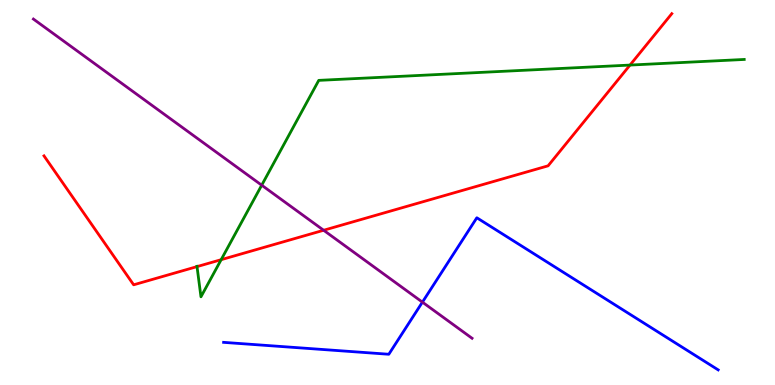[{'lines': ['blue', 'red'], 'intersections': []}, {'lines': ['green', 'red'], 'intersections': [{'x': 2.54, 'y': 3.07}, {'x': 2.85, 'y': 3.25}, {'x': 8.13, 'y': 8.31}]}, {'lines': ['purple', 'red'], 'intersections': [{'x': 4.18, 'y': 4.02}]}, {'lines': ['blue', 'green'], 'intersections': []}, {'lines': ['blue', 'purple'], 'intersections': [{'x': 5.45, 'y': 2.15}]}, {'lines': ['green', 'purple'], 'intersections': [{'x': 3.38, 'y': 5.19}]}]